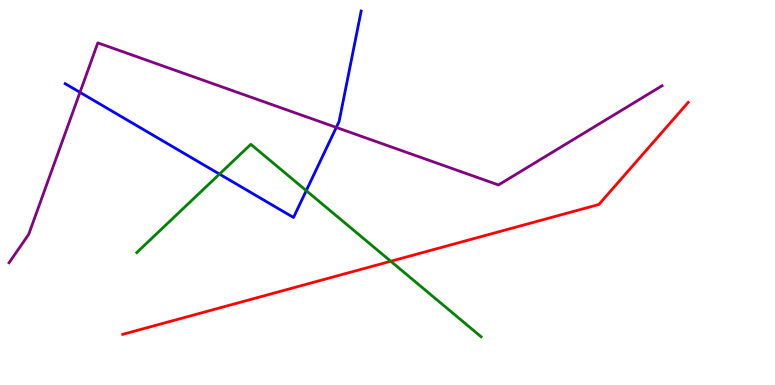[{'lines': ['blue', 'red'], 'intersections': []}, {'lines': ['green', 'red'], 'intersections': [{'x': 5.04, 'y': 3.21}]}, {'lines': ['purple', 'red'], 'intersections': []}, {'lines': ['blue', 'green'], 'intersections': [{'x': 2.83, 'y': 5.48}, {'x': 3.95, 'y': 5.05}]}, {'lines': ['blue', 'purple'], 'intersections': [{'x': 1.03, 'y': 7.6}, {'x': 4.34, 'y': 6.69}]}, {'lines': ['green', 'purple'], 'intersections': []}]